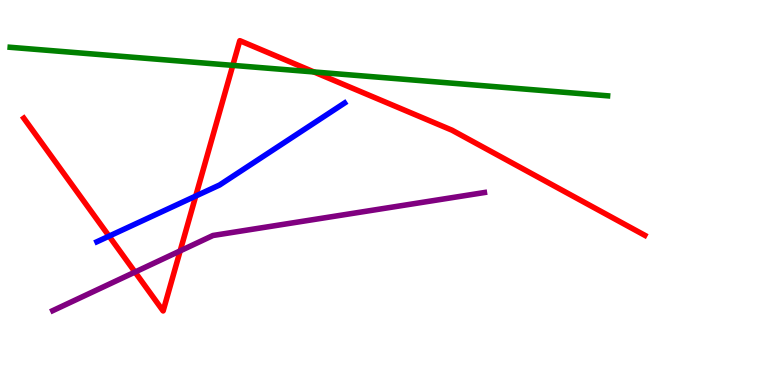[{'lines': ['blue', 'red'], 'intersections': [{'x': 1.41, 'y': 3.87}, {'x': 2.53, 'y': 4.91}]}, {'lines': ['green', 'red'], 'intersections': [{'x': 3.0, 'y': 8.3}, {'x': 4.05, 'y': 8.13}]}, {'lines': ['purple', 'red'], 'intersections': [{'x': 1.74, 'y': 2.93}, {'x': 2.32, 'y': 3.48}]}, {'lines': ['blue', 'green'], 'intersections': []}, {'lines': ['blue', 'purple'], 'intersections': []}, {'lines': ['green', 'purple'], 'intersections': []}]